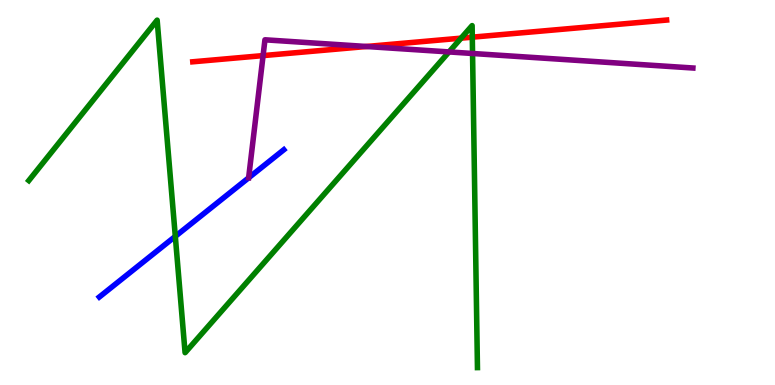[{'lines': ['blue', 'red'], 'intersections': []}, {'lines': ['green', 'red'], 'intersections': [{'x': 5.95, 'y': 9.01}, {'x': 6.09, 'y': 9.03}]}, {'lines': ['purple', 'red'], 'intersections': [{'x': 3.39, 'y': 8.56}, {'x': 4.73, 'y': 8.79}]}, {'lines': ['blue', 'green'], 'intersections': [{'x': 2.26, 'y': 3.86}]}, {'lines': ['blue', 'purple'], 'intersections': []}, {'lines': ['green', 'purple'], 'intersections': [{'x': 5.79, 'y': 8.65}, {'x': 6.1, 'y': 8.61}]}]